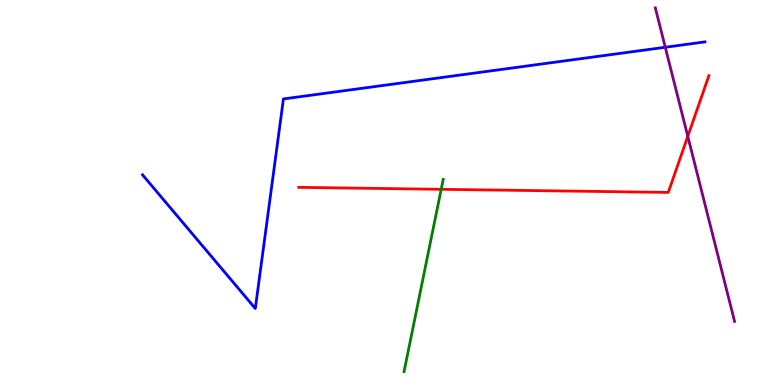[{'lines': ['blue', 'red'], 'intersections': []}, {'lines': ['green', 'red'], 'intersections': [{'x': 5.69, 'y': 5.08}]}, {'lines': ['purple', 'red'], 'intersections': [{'x': 8.87, 'y': 6.46}]}, {'lines': ['blue', 'green'], 'intersections': []}, {'lines': ['blue', 'purple'], 'intersections': [{'x': 8.58, 'y': 8.77}]}, {'lines': ['green', 'purple'], 'intersections': []}]